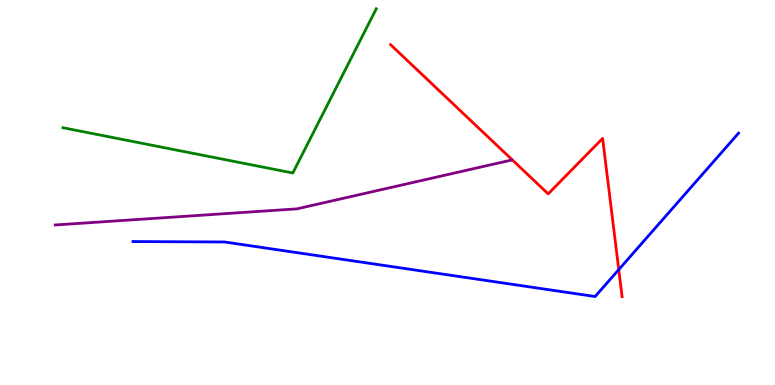[{'lines': ['blue', 'red'], 'intersections': [{'x': 7.98, 'y': 3.0}]}, {'lines': ['green', 'red'], 'intersections': []}, {'lines': ['purple', 'red'], 'intersections': []}, {'lines': ['blue', 'green'], 'intersections': []}, {'lines': ['blue', 'purple'], 'intersections': []}, {'lines': ['green', 'purple'], 'intersections': []}]